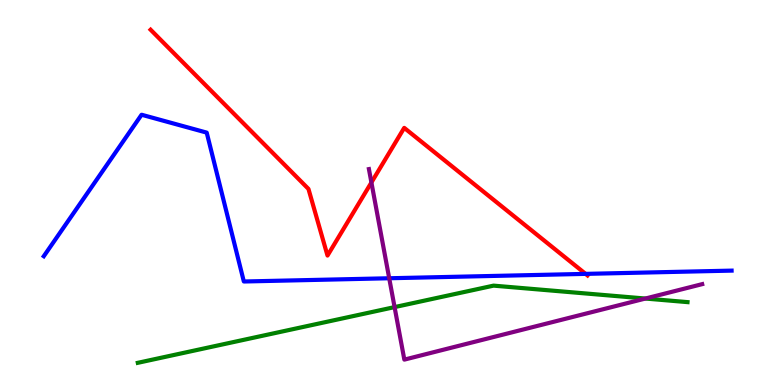[{'lines': ['blue', 'red'], 'intersections': [{'x': 7.56, 'y': 2.89}]}, {'lines': ['green', 'red'], 'intersections': []}, {'lines': ['purple', 'red'], 'intersections': [{'x': 4.79, 'y': 5.26}]}, {'lines': ['blue', 'green'], 'intersections': []}, {'lines': ['blue', 'purple'], 'intersections': [{'x': 5.02, 'y': 2.77}]}, {'lines': ['green', 'purple'], 'intersections': [{'x': 5.09, 'y': 2.02}, {'x': 8.33, 'y': 2.25}]}]